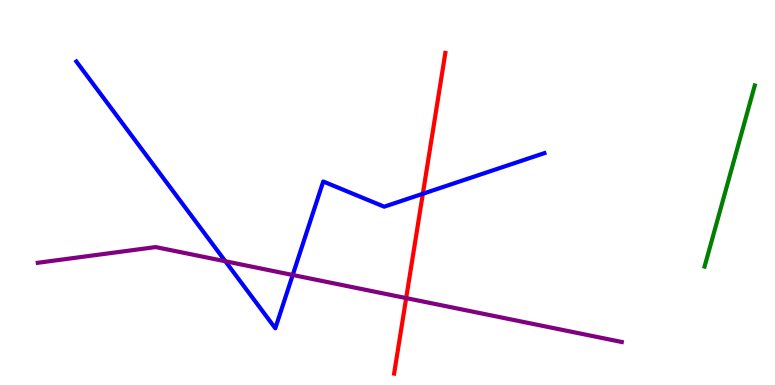[{'lines': ['blue', 'red'], 'intersections': [{'x': 5.46, 'y': 4.97}]}, {'lines': ['green', 'red'], 'intersections': []}, {'lines': ['purple', 'red'], 'intersections': [{'x': 5.24, 'y': 2.26}]}, {'lines': ['blue', 'green'], 'intersections': []}, {'lines': ['blue', 'purple'], 'intersections': [{'x': 2.91, 'y': 3.21}, {'x': 3.78, 'y': 2.86}]}, {'lines': ['green', 'purple'], 'intersections': []}]